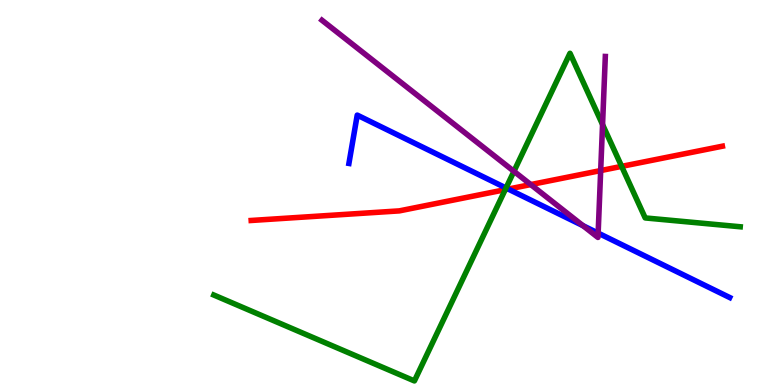[{'lines': ['blue', 'red'], 'intersections': [{'x': 6.56, 'y': 5.09}]}, {'lines': ['green', 'red'], 'intersections': [{'x': 6.52, 'y': 5.07}, {'x': 8.02, 'y': 5.68}]}, {'lines': ['purple', 'red'], 'intersections': [{'x': 6.85, 'y': 5.21}, {'x': 7.75, 'y': 5.57}]}, {'lines': ['blue', 'green'], 'intersections': [{'x': 6.53, 'y': 5.12}]}, {'lines': ['blue', 'purple'], 'intersections': [{'x': 7.52, 'y': 4.14}, {'x': 7.72, 'y': 3.95}]}, {'lines': ['green', 'purple'], 'intersections': [{'x': 6.63, 'y': 5.55}, {'x': 7.77, 'y': 6.76}]}]